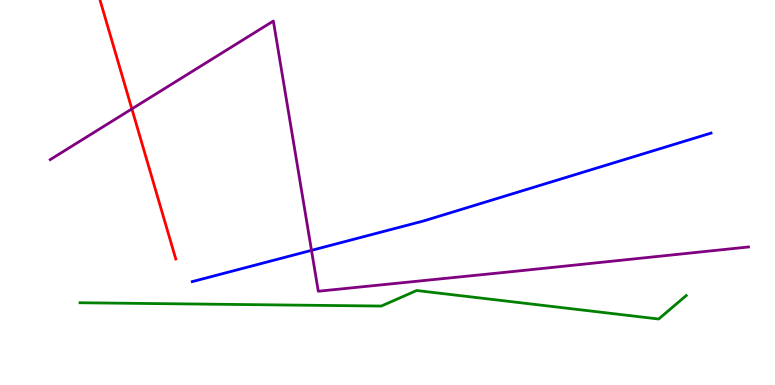[{'lines': ['blue', 'red'], 'intersections': []}, {'lines': ['green', 'red'], 'intersections': []}, {'lines': ['purple', 'red'], 'intersections': [{'x': 1.7, 'y': 7.17}]}, {'lines': ['blue', 'green'], 'intersections': []}, {'lines': ['blue', 'purple'], 'intersections': [{'x': 4.02, 'y': 3.5}]}, {'lines': ['green', 'purple'], 'intersections': []}]